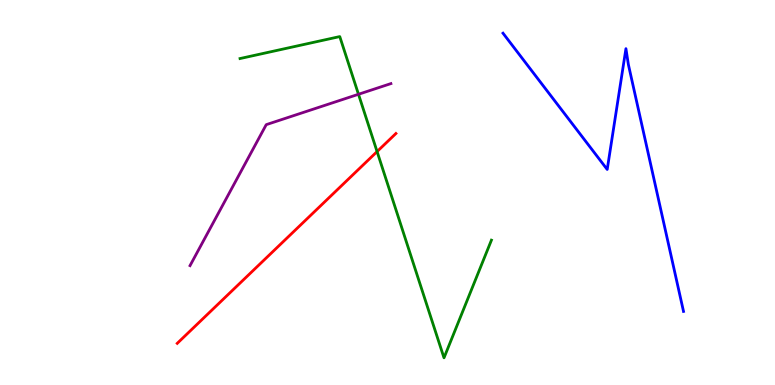[{'lines': ['blue', 'red'], 'intersections': []}, {'lines': ['green', 'red'], 'intersections': [{'x': 4.87, 'y': 6.06}]}, {'lines': ['purple', 'red'], 'intersections': []}, {'lines': ['blue', 'green'], 'intersections': []}, {'lines': ['blue', 'purple'], 'intersections': []}, {'lines': ['green', 'purple'], 'intersections': [{'x': 4.63, 'y': 7.55}]}]